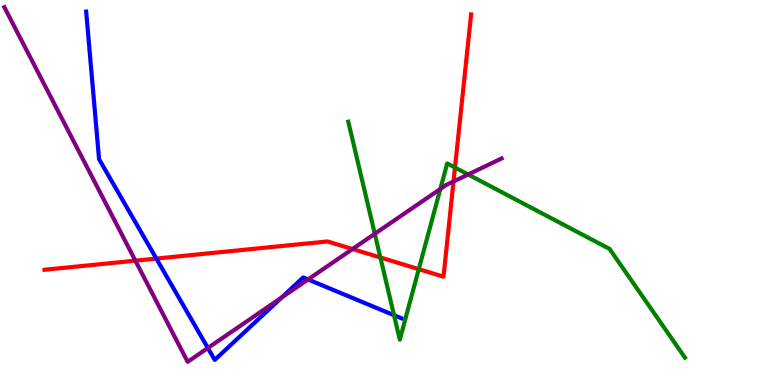[{'lines': ['blue', 'red'], 'intersections': [{'x': 2.02, 'y': 3.28}]}, {'lines': ['green', 'red'], 'intersections': [{'x': 4.91, 'y': 3.31}, {'x': 5.4, 'y': 3.01}, {'x': 5.87, 'y': 5.65}]}, {'lines': ['purple', 'red'], 'intersections': [{'x': 1.75, 'y': 3.23}, {'x': 4.55, 'y': 3.53}, {'x': 5.85, 'y': 5.29}]}, {'lines': ['blue', 'green'], 'intersections': [{'x': 5.08, 'y': 1.81}]}, {'lines': ['blue', 'purple'], 'intersections': [{'x': 2.68, 'y': 0.961}, {'x': 3.63, 'y': 2.27}, {'x': 3.98, 'y': 2.74}]}, {'lines': ['green', 'purple'], 'intersections': [{'x': 4.84, 'y': 3.93}, {'x': 5.68, 'y': 5.09}, {'x': 6.04, 'y': 5.47}]}]